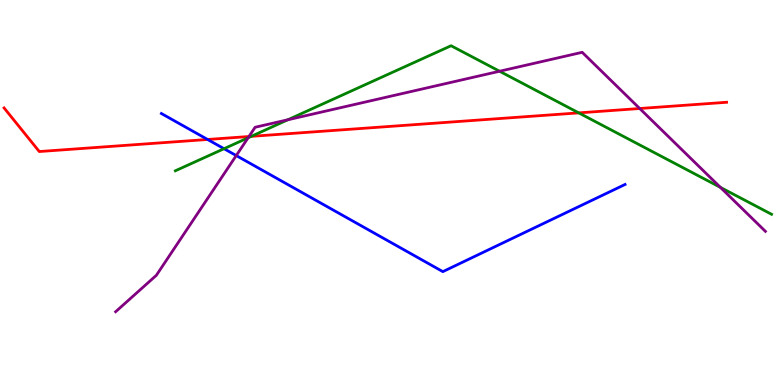[{'lines': ['blue', 'red'], 'intersections': [{'x': 2.68, 'y': 6.38}]}, {'lines': ['green', 'red'], 'intersections': [{'x': 3.24, 'y': 6.46}, {'x': 7.47, 'y': 7.07}]}, {'lines': ['purple', 'red'], 'intersections': [{'x': 3.21, 'y': 6.45}, {'x': 8.25, 'y': 7.18}]}, {'lines': ['blue', 'green'], 'intersections': [{'x': 2.89, 'y': 6.14}]}, {'lines': ['blue', 'purple'], 'intersections': [{'x': 3.05, 'y': 5.96}]}, {'lines': ['green', 'purple'], 'intersections': [{'x': 3.2, 'y': 6.42}, {'x': 3.71, 'y': 6.89}, {'x': 6.45, 'y': 8.15}, {'x': 9.3, 'y': 5.13}]}]